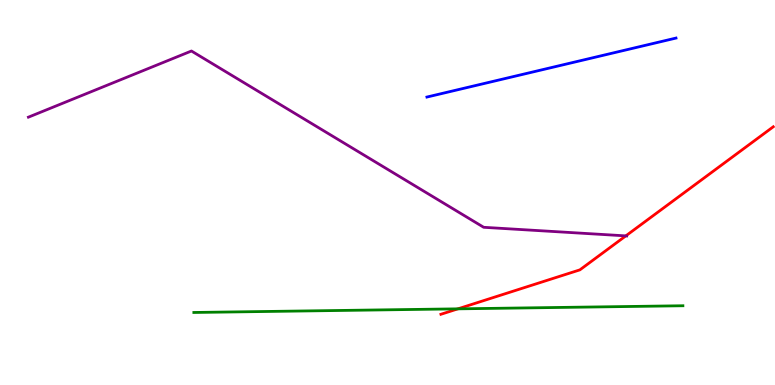[{'lines': ['blue', 'red'], 'intersections': []}, {'lines': ['green', 'red'], 'intersections': [{'x': 5.91, 'y': 1.98}]}, {'lines': ['purple', 'red'], 'intersections': [{'x': 8.08, 'y': 3.87}]}, {'lines': ['blue', 'green'], 'intersections': []}, {'lines': ['blue', 'purple'], 'intersections': []}, {'lines': ['green', 'purple'], 'intersections': []}]